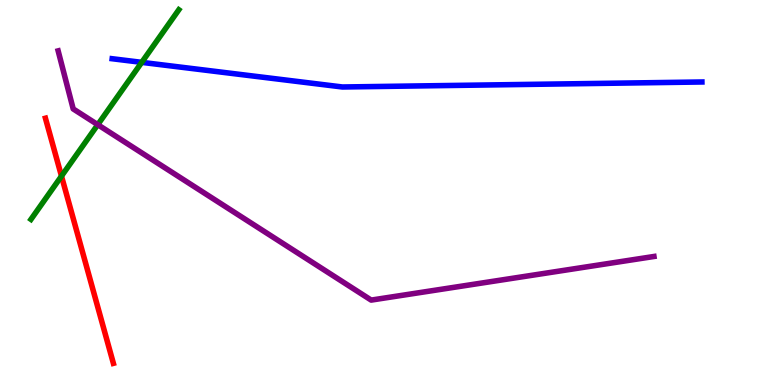[{'lines': ['blue', 'red'], 'intersections': []}, {'lines': ['green', 'red'], 'intersections': [{'x': 0.793, 'y': 5.43}]}, {'lines': ['purple', 'red'], 'intersections': []}, {'lines': ['blue', 'green'], 'intersections': [{'x': 1.83, 'y': 8.38}]}, {'lines': ['blue', 'purple'], 'intersections': []}, {'lines': ['green', 'purple'], 'intersections': [{'x': 1.26, 'y': 6.76}]}]